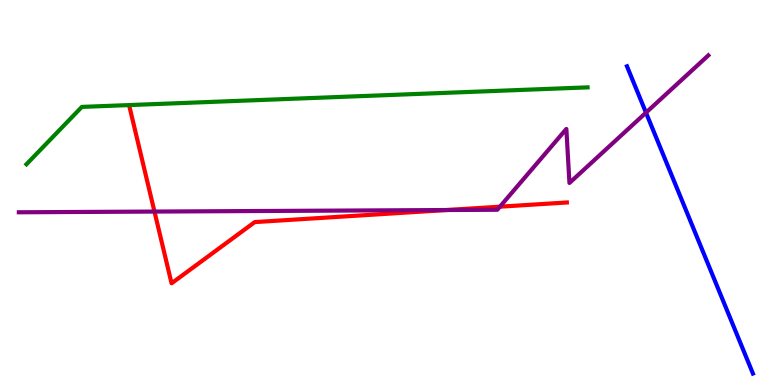[{'lines': ['blue', 'red'], 'intersections': []}, {'lines': ['green', 'red'], 'intersections': []}, {'lines': ['purple', 'red'], 'intersections': [{'x': 1.99, 'y': 4.5}, {'x': 5.76, 'y': 4.54}, {'x': 6.45, 'y': 4.63}]}, {'lines': ['blue', 'green'], 'intersections': []}, {'lines': ['blue', 'purple'], 'intersections': [{'x': 8.34, 'y': 7.07}]}, {'lines': ['green', 'purple'], 'intersections': []}]